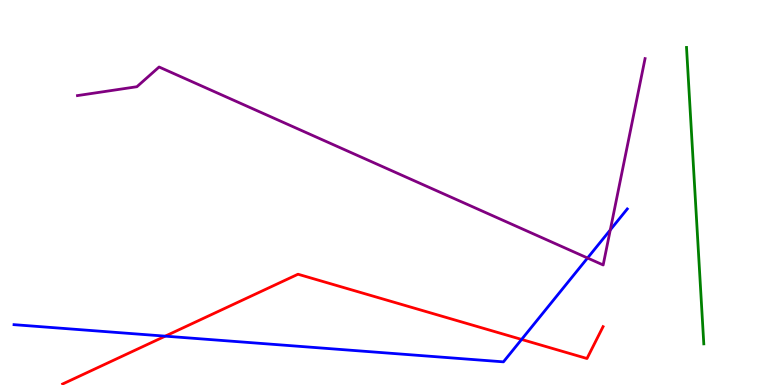[{'lines': ['blue', 'red'], 'intersections': [{'x': 2.13, 'y': 1.27}, {'x': 6.73, 'y': 1.18}]}, {'lines': ['green', 'red'], 'intersections': []}, {'lines': ['purple', 'red'], 'intersections': []}, {'lines': ['blue', 'green'], 'intersections': []}, {'lines': ['blue', 'purple'], 'intersections': [{'x': 7.58, 'y': 3.3}, {'x': 7.87, 'y': 4.03}]}, {'lines': ['green', 'purple'], 'intersections': []}]